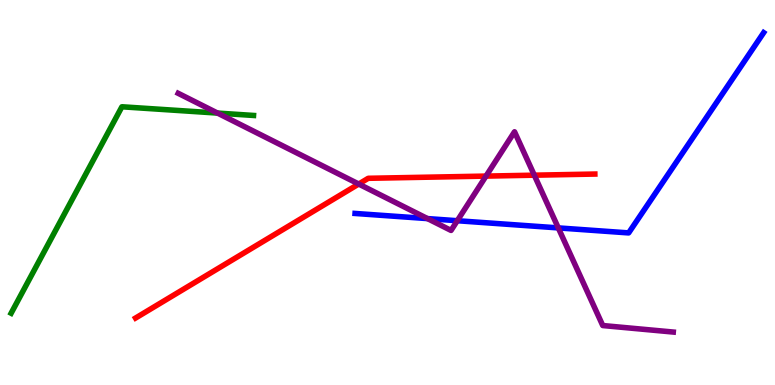[{'lines': ['blue', 'red'], 'intersections': []}, {'lines': ['green', 'red'], 'intersections': []}, {'lines': ['purple', 'red'], 'intersections': [{'x': 4.63, 'y': 5.22}, {'x': 6.27, 'y': 5.43}, {'x': 6.89, 'y': 5.45}]}, {'lines': ['blue', 'green'], 'intersections': []}, {'lines': ['blue', 'purple'], 'intersections': [{'x': 5.52, 'y': 4.32}, {'x': 5.9, 'y': 4.27}, {'x': 7.2, 'y': 4.08}]}, {'lines': ['green', 'purple'], 'intersections': [{'x': 2.81, 'y': 7.06}]}]